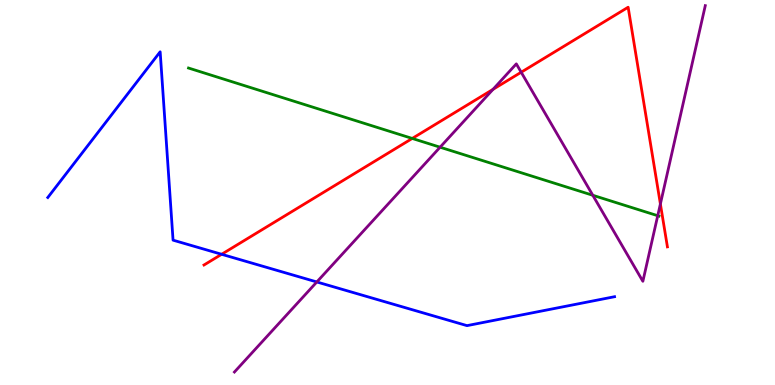[{'lines': ['blue', 'red'], 'intersections': [{'x': 2.86, 'y': 3.4}]}, {'lines': ['green', 'red'], 'intersections': [{'x': 5.32, 'y': 6.4}]}, {'lines': ['purple', 'red'], 'intersections': [{'x': 6.36, 'y': 7.68}, {'x': 6.73, 'y': 8.12}, {'x': 8.52, 'y': 4.7}]}, {'lines': ['blue', 'green'], 'intersections': []}, {'lines': ['blue', 'purple'], 'intersections': [{'x': 4.09, 'y': 2.68}]}, {'lines': ['green', 'purple'], 'intersections': [{'x': 5.68, 'y': 6.18}, {'x': 7.65, 'y': 4.93}, {'x': 8.49, 'y': 4.4}]}]